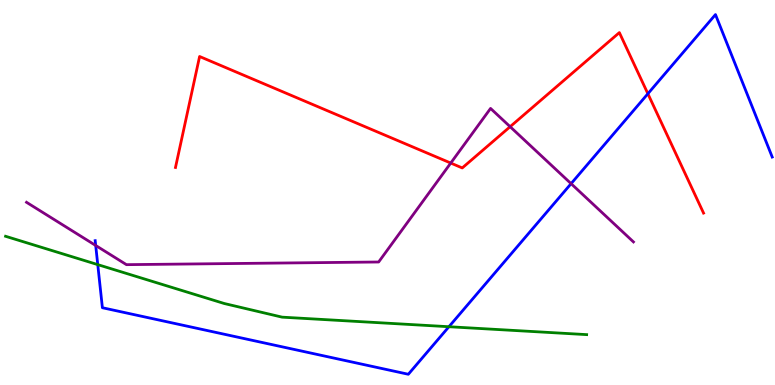[{'lines': ['blue', 'red'], 'intersections': [{'x': 8.36, 'y': 7.57}]}, {'lines': ['green', 'red'], 'intersections': []}, {'lines': ['purple', 'red'], 'intersections': [{'x': 5.82, 'y': 5.76}, {'x': 6.58, 'y': 6.71}]}, {'lines': ['blue', 'green'], 'intersections': [{'x': 1.26, 'y': 3.13}, {'x': 5.79, 'y': 1.51}]}, {'lines': ['blue', 'purple'], 'intersections': [{'x': 1.23, 'y': 3.62}, {'x': 7.37, 'y': 5.23}]}, {'lines': ['green', 'purple'], 'intersections': []}]